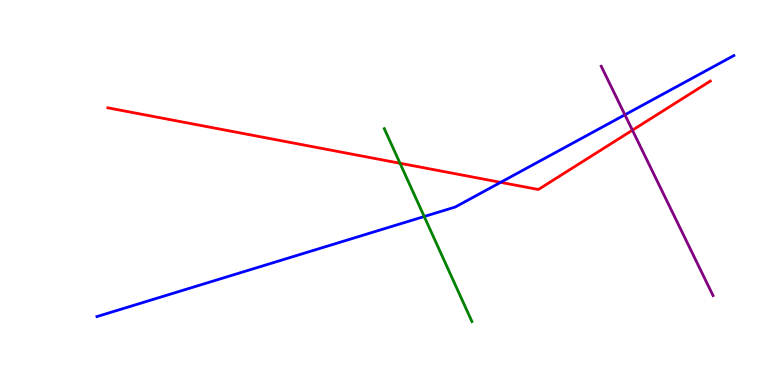[{'lines': ['blue', 'red'], 'intersections': [{'x': 6.46, 'y': 5.26}]}, {'lines': ['green', 'red'], 'intersections': [{'x': 5.16, 'y': 5.76}]}, {'lines': ['purple', 'red'], 'intersections': [{'x': 8.16, 'y': 6.62}]}, {'lines': ['blue', 'green'], 'intersections': [{'x': 5.47, 'y': 4.38}]}, {'lines': ['blue', 'purple'], 'intersections': [{'x': 8.06, 'y': 7.02}]}, {'lines': ['green', 'purple'], 'intersections': []}]